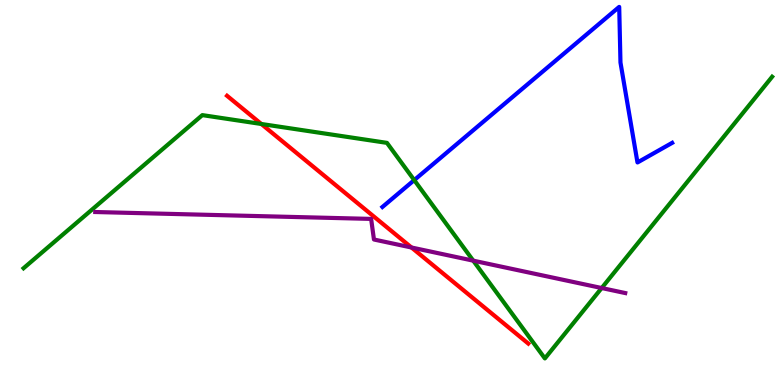[{'lines': ['blue', 'red'], 'intersections': []}, {'lines': ['green', 'red'], 'intersections': [{'x': 3.37, 'y': 6.78}]}, {'lines': ['purple', 'red'], 'intersections': [{'x': 5.31, 'y': 3.57}]}, {'lines': ['blue', 'green'], 'intersections': [{'x': 5.34, 'y': 5.32}]}, {'lines': ['blue', 'purple'], 'intersections': []}, {'lines': ['green', 'purple'], 'intersections': [{'x': 6.11, 'y': 3.23}, {'x': 7.76, 'y': 2.52}]}]